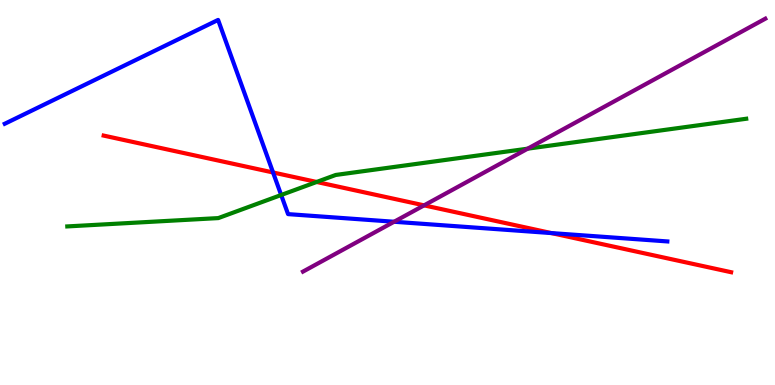[{'lines': ['blue', 'red'], 'intersections': [{'x': 3.52, 'y': 5.52}, {'x': 7.12, 'y': 3.95}]}, {'lines': ['green', 'red'], 'intersections': [{'x': 4.09, 'y': 5.27}]}, {'lines': ['purple', 'red'], 'intersections': [{'x': 5.47, 'y': 4.67}]}, {'lines': ['blue', 'green'], 'intersections': [{'x': 3.63, 'y': 4.94}]}, {'lines': ['blue', 'purple'], 'intersections': [{'x': 5.09, 'y': 4.24}]}, {'lines': ['green', 'purple'], 'intersections': [{'x': 6.81, 'y': 6.14}]}]